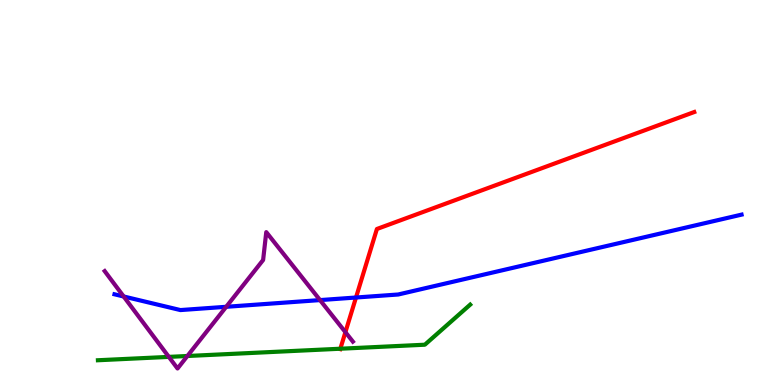[{'lines': ['blue', 'red'], 'intersections': [{'x': 4.59, 'y': 2.27}]}, {'lines': ['green', 'red'], 'intersections': [{'x': 4.39, 'y': 0.942}]}, {'lines': ['purple', 'red'], 'intersections': [{'x': 4.46, 'y': 1.37}]}, {'lines': ['blue', 'green'], 'intersections': []}, {'lines': ['blue', 'purple'], 'intersections': [{'x': 1.6, 'y': 2.3}, {'x': 2.92, 'y': 2.03}, {'x': 4.13, 'y': 2.21}]}, {'lines': ['green', 'purple'], 'intersections': [{'x': 2.18, 'y': 0.73}, {'x': 2.42, 'y': 0.753}]}]